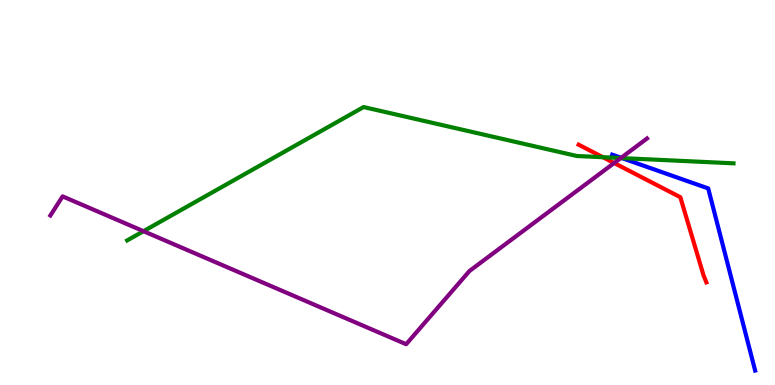[{'lines': ['blue', 'red'], 'intersections': []}, {'lines': ['green', 'red'], 'intersections': [{'x': 7.78, 'y': 5.92}]}, {'lines': ['purple', 'red'], 'intersections': [{'x': 7.92, 'y': 5.77}]}, {'lines': ['blue', 'green'], 'intersections': [{'x': 8.03, 'y': 5.89}]}, {'lines': ['blue', 'purple'], 'intersections': [{'x': 8.01, 'y': 5.9}]}, {'lines': ['green', 'purple'], 'intersections': [{'x': 1.85, 'y': 3.99}, {'x': 8.01, 'y': 5.89}]}]